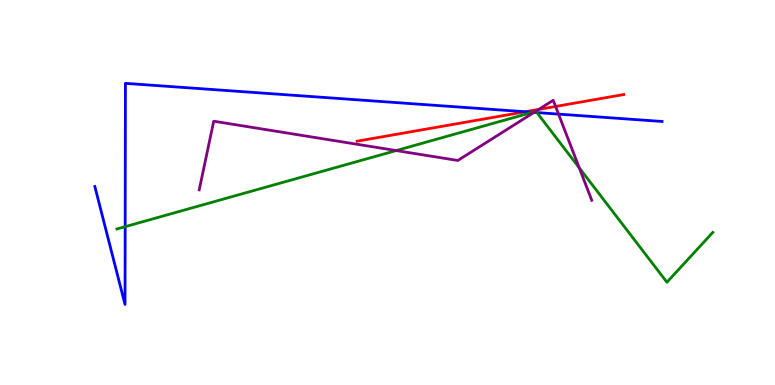[{'lines': ['blue', 'red'], 'intersections': [{'x': 6.78, 'y': 7.1}]}, {'lines': ['green', 'red'], 'intersections': []}, {'lines': ['purple', 'red'], 'intersections': [{'x': 6.95, 'y': 7.16}, {'x': 7.17, 'y': 7.23}]}, {'lines': ['blue', 'green'], 'intersections': [{'x': 1.62, 'y': 4.11}, {'x': 6.87, 'y': 7.08}, {'x': 6.93, 'y': 7.08}]}, {'lines': ['blue', 'purple'], 'intersections': [{'x': 6.89, 'y': 7.08}, {'x': 7.21, 'y': 7.04}]}, {'lines': ['green', 'purple'], 'intersections': [{'x': 5.11, 'y': 6.09}, {'x': 6.91, 'y': 7.11}, {'x': 7.47, 'y': 5.64}]}]